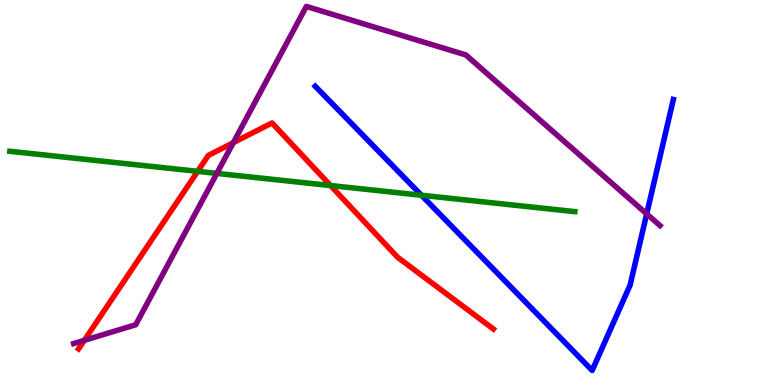[{'lines': ['blue', 'red'], 'intersections': []}, {'lines': ['green', 'red'], 'intersections': [{'x': 2.55, 'y': 5.55}, {'x': 4.26, 'y': 5.18}]}, {'lines': ['purple', 'red'], 'intersections': [{'x': 1.09, 'y': 1.16}, {'x': 3.01, 'y': 6.29}]}, {'lines': ['blue', 'green'], 'intersections': [{'x': 5.44, 'y': 4.93}]}, {'lines': ['blue', 'purple'], 'intersections': [{'x': 8.34, 'y': 4.44}]}, {'lines': ['green', 'purple'], 'intersections': [{'x': 2.8, 'y': 5.5}]}]